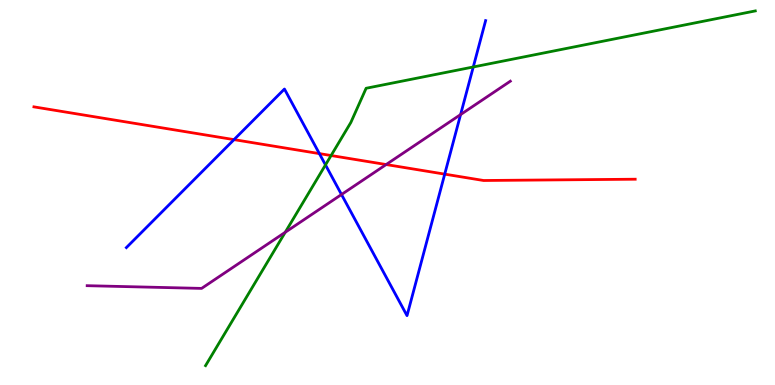[{'lines': ['blue', 'red'], 'intersections': [{'x': 3.02, 'y': 6.37}, {'x': 4.12, 'y': 6.01}, {'x': 5.74, 'y': 5.48}]}, {'lines': ['green', 'red'], 'intersections': [{'x': 4.27, 'y': 5.96}]}, {'lines': ['purple', 'red'], 'intersections': [{'x': 4.98, 'y': 5.73}]}, {'lines': ['blue', 'green'], 'intersections': [{'x': 4.2, 'y': 5.72}, {'x': 6.11, 'y': 8.26}]}, {'lines': ['blue', 'purple'], 'intersections': [{'x': 4.41, 'y': 4.95}, {'x': 5.94, 'y': 7.02}]}, {'lines': ['green', 'purple'], 'intersections': [{'x': 3.68, 'y': 3.97}]}]